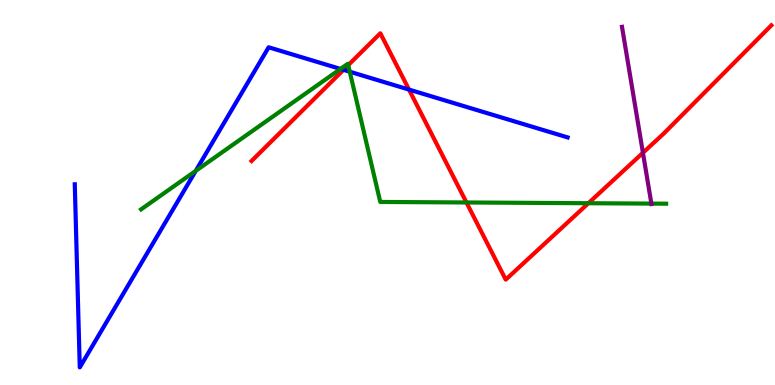[{'lines': ['blue', 'red'], 'intersections': [{'x': 4.43, 'y': 8.19}, {'x': 5.28, 'y': 7.67}]}, {'lines': ['green', 'red'], 'intersections': [{'x': 4.49, 'y': 8.31}, {'x': 6.02, 'y': 4.74}, {'x': 7.59, 'y': 4.72}]}, {'lines': ['purple', 'red'], 'intersections': [{'x': 8.3, 'y': 6.03}]}, {'lines': ['blue', 'green'], 'intersections': [{'x': 2.53, 'y': 5.56}, {'x': 4.39, 'y': 8.21}, {'x': 4.51, 'y': 8.14}]}, {'lines': ['blue', 'purple'], 'intersections': []}, {'lines': ['green', 'purple'], 'intersections': [{'x': 8.4, 'y': 4.71}]}]